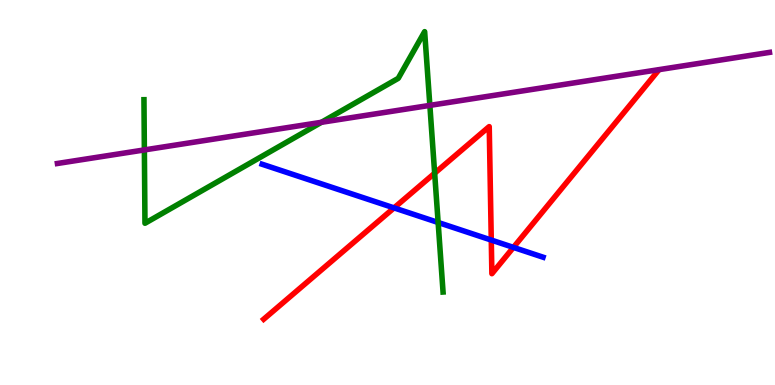[{'lines': ['blue', 'red'], 'intersections': [{'x': 5.08, 'y': 4.6}, {'x': 6.34, 'y': 3.76}, {'x': 6.62, 'y': 3.57}]}, {'lines': ['green', 'red'], 'intersections': [{'x': 5.61, 'y': 5.5}]}, {'lines': ['purple', 'red'], 'intersections': []}, {'lines': ['blue', 'green'], 'intersections': [{'x': 5.65, 'y': 4.22}]}, {'lines': ['blue', 'purple'], 'intersections': []}, {'lines': ['green', 'purple'], 'intersections': [{'x': 1.86, 'y': 6.11}, {'x': 4.15, 'y': 6.82}, {'x': 5.55, 'y': 7.26}]}]